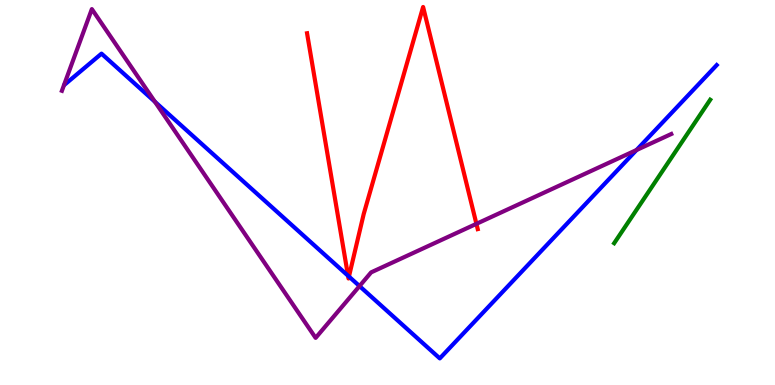[{'lines': ['blue', 'red'], 'intersections': [{'x': 4.49, 'y': 2.84}, {'x': 4.5, 'y': 2.82}]}, {'lines': ['green', 'red'], 'intersections': []}, {'lines': ['purple', 'red'], 'intersections': [{'x': 6.15, 'y': 4.19}]}, {'lines': ['blue', 'green'], 'intersections': []}, {'lines': ['blue', 'purple'], 'intersections': [{'x': 2.0, 'y': 7.36}, {'x': 4.64, 'y': 2.57}, {'x': 8.21, 'y': 6.1}]}, {'lines': ['green', 'purple'], 'intersections': []}]